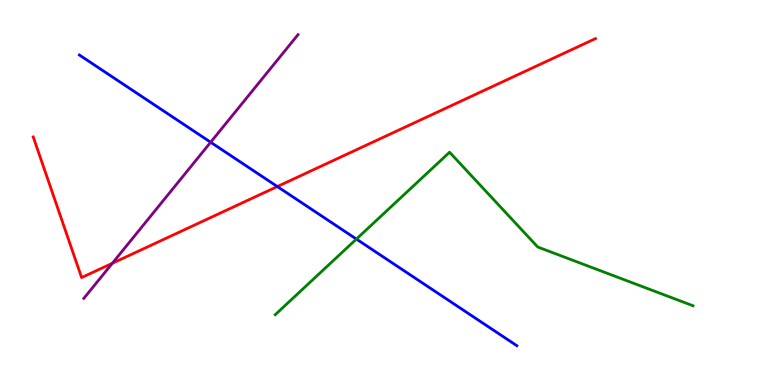[{'lines': ['blue', 'red'], 'intersections': [{'x': 3.58, 'y': 5.15}]}, {'lines': ['green', 'red'], 'intersections': []}, {'lines': ['purple', 'red'], 'intersections': [{'x': 1.45, 'y': 3.16}]}, {'lines': ['blue', 'green'], 'intersections': [{'x': 4.6, 'y': 3.79}]}, {'lines': ['blue', 'purple'], 'intersections': [{'x': 2.72, 'y': 6.31}]}, {'lines': ['green', 'purple'], 'intersections': []}]